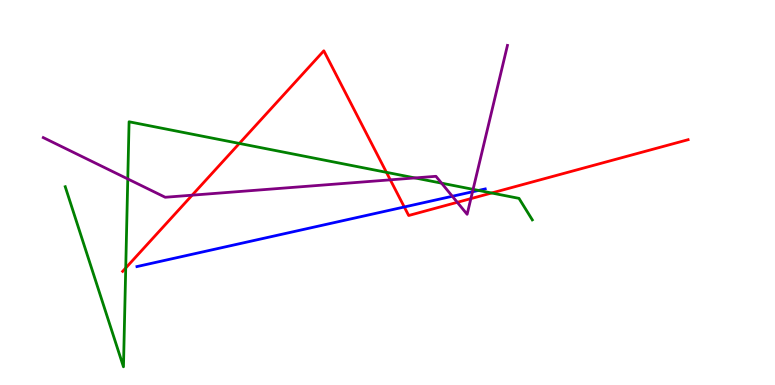[{'lines': ['blue', 'red'], 'intersections': [{'x': 5.22, 'y': 4.62}]}, {'lines': ['green', 'red'], 'intersections': [{'x': 1.62, 'y': 3.04}, {'x': 3.09, 'y': 6.27}, {'x': 4.99, 'y': 5.52}, {'x': 6.34, 'y': 4.99}]}, {'lines': ['purple', 'red'], 'intersections': [{'x': 2.48, 'y': 4.93}, {'x': 5.04, 'y': 5.33}, {'x': 5.9, 'y': 4.75}, {'x': 6.08, 'y': 4.84}]}, {'lines': ['blue', 'green'], 'intersections': [{'x': 6.17, 'y': 5.05}]}, {'lines': ['blue', 'purple'], 'intersections': [{'x': 5.84, 'y': 4.9}, {'x': 6.1, 'y': 5.02}]}, {'lines': ['green', 'purple'], 'intersections': [{'x': 1.65, 'y': 5.35}, {'x': 5.35, 'y': 5.38}, {'x': 5.7, 'y': 5.24}, {'x': 6.1, 'y': 5.08}]}]